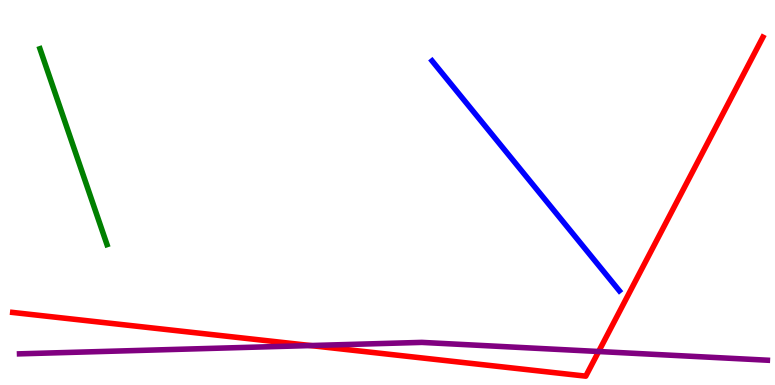[{'lines': ['blue', 'red'], 'intersections': []}, {'lines': ['green', 'red'], 'intersections': []}, {'lines': ['purple', 'red'], 'intersections': [{'x': 4.01, 'y': 1.02}, {'x': 7.72, 'y': 0.87}]}, {'lines': ['blue', 'green'], 'intersections': []}, {'lines': ['blue', 'purple'], 'intersections': []}, {'lines': ['green', 'purple'], 'intersections': []}]